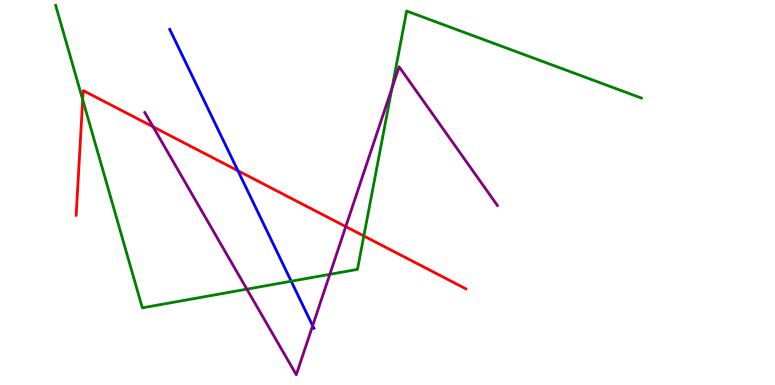[{'lines': ['blue', 'red'], 'intersections': [{'x': 3.07, 'y': 5.57}]}, {'lines': ['green', 'red'], 'intersections': [{'x': 1.07, 'y': 7.41}, {'x': 4.69, 'y': 3.87}]}, {'lines': ['purple', 'red'], 'intersections': [{'x': 1.98, 'y': 6.71}, {'x': 4.46, 'y': 4.11}]}, {'lines': ['blue', 'green'], 'intersections': [{'x': 3.76, 'y': 2.7}]}, {'lines': ['blue', 'purple'], 'intersections': [{'x': 4.03, 'y': 1.54}]}, {'lines': ['green', 'purple'], 'intersections': [{'x': 3.19, 'y': 2.49}, {'x': 4.26, 'y': 2.87}, {'x': 5.06, 'y': 7.71}]}]